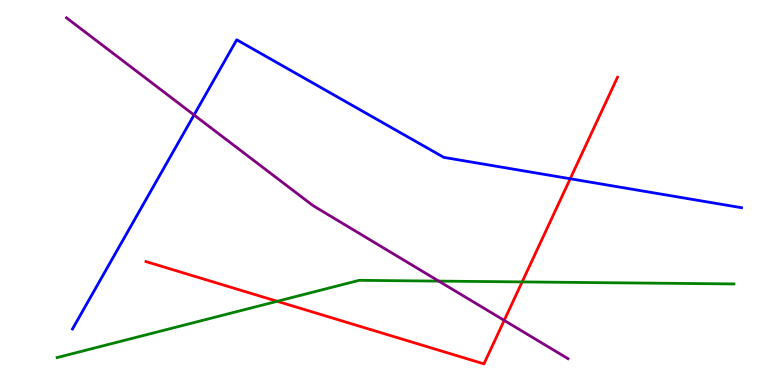[{'lines': ['blue', 'red'], 'intersections': [{'x': 7.36, 'y': 5.36}]}, {'lines': ['green', 'red'], 'intersections': [{'x': 3.58, 'y': 2.17}, {'x': 6.74, 'y': 2.68}]}, {'lines': ['purple', 'red'], 'intersections': [{'x': 6.51, 'y': 1.68}]}, {'lines': ['blue', 'green'], 'intersections': []}, {'lines': ['blue', 'purple'], 'intersections': [{'x': 2.5, 'y': 7.01}]}, {'lines': ['green', 'purple'], 'intersections': [{'x': 5.66, 'y': 2.7}]}]